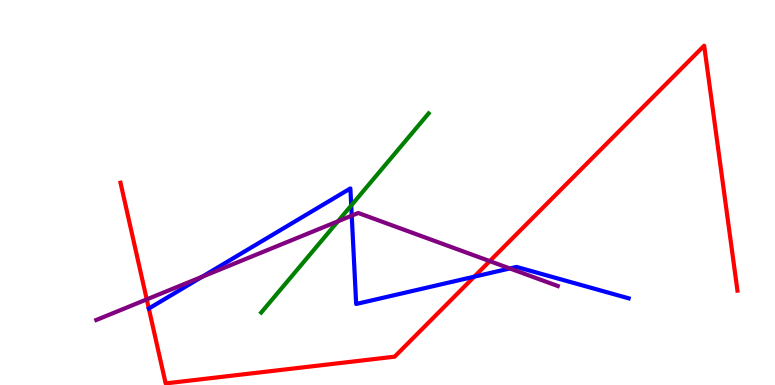[{'lines': ['blue', 'red'], 'intersections': [{'x': 6.12, 'y': 2.81}]}, {'lines': ['green', 'red'], 'intersections': []}, {'lines': ['purple', 'red'], 'intersections': [{'x': 1.89, 'y': 2.22}, {'x': 6.32, 'y': 3.22}]}, {'lines': ['blue', 'green'], 'intersections': [{'x': 4.53, 'y': 4.66}]}, {'lines': ['blue', 'purple'], 'intersections': [{'x': 2.61, 'y': 2.81}, {'x': 4.54, 'y': 4.4}, {'x': 6.58, 'y': 3.03}]}, {'lines': ['green', 'purple'], 'intersections': [{'x': 4.36, 'y': 4.25}]}]